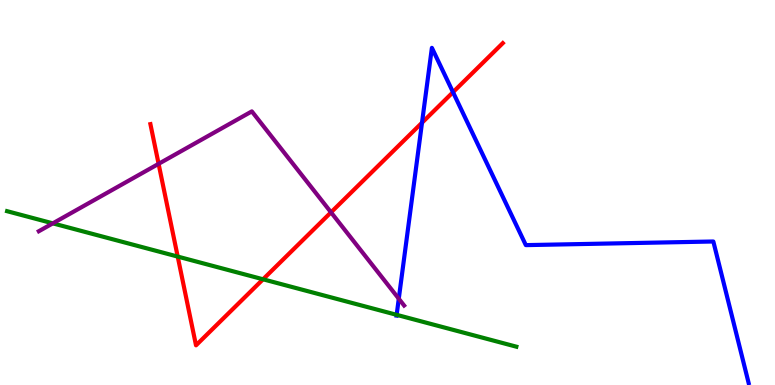[{'lines': ['blue', 'red'], 'intersections': [{'x': 5.45, 'y': 6.81}, {'x': 5.85, 'y': 7.61}]}, {'lines': ['green', 'red'], 'intersections': [{'x': 2.29, 'y': 3.34}, {'x': 3.39, 'y': 2.75}]}, {'lines': ['purple', 'red'], 'intersections': [{'x': 2.05, 'y': 5.74}, {'x': 4.27, 'y': 4.48}]}, {'lines': ['blue', 'green'], 'intersections': [{'x': 5.12, 'y': 1.82}]}, {'lines': ['blue', 'purple'], 'intersections': [{'x': 5.15, 'y': 2.24}]}, {'lines': ['green', 'purple'], 'intersections': [{'x': 0.682, 'y': 4.2}]}]